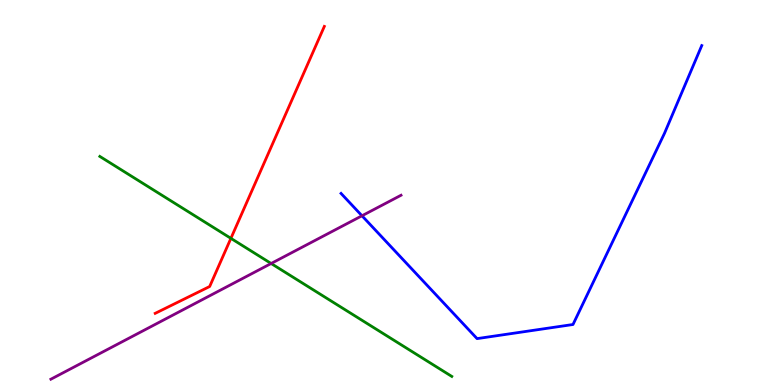[{'lines': ['blue', 'red'], 'intersections': []}, {'lines': ['green', 'red'], 'intersections': [{'x': 2.98, 'y': 3.81}]}, {'lines': ['purple', 'red'], 'intersections': []}, {'lines': ['blue', 'green'], 'intersections': []}, {'lines': ['blue', 'purple'], 'intersections': [{'x': 4.67, 'y': 4.4}]}, {'lines': ['green', 'purple'], 'intersections': [{'x': 3.5, 'y': 3.16}]}]